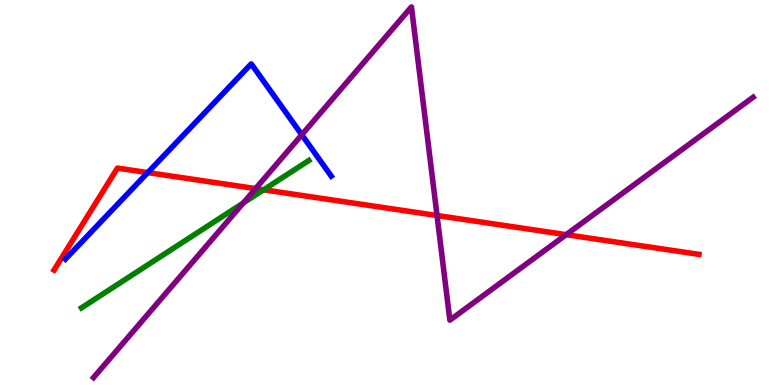[{'lines': ['blue', 'red'], 'intersections': [{'x': 1.91, 'y': 5.52}]}, {'lines': ['green', 'red'], 'intersections': [{'x': 3.4, 'y': 5.07}]}, {'lines': ['purple', 'red'], 'intersections': [{'x': 3.3, 'y': 5.1}, {'x': 5.64, 'y': 4.4}, {'x': 7.31, 'y': 3.9}]}, {'lines': ['blue', 'green'], 'intersections': []}, {'lines': ['blue', 'purple'], 'intersections': [{'x': 3.89, 'y': 6.5}]}, {'lines': ['green', 'purple'], 'intersections': [{'x': 3.14, 'y': 4.73}]}]